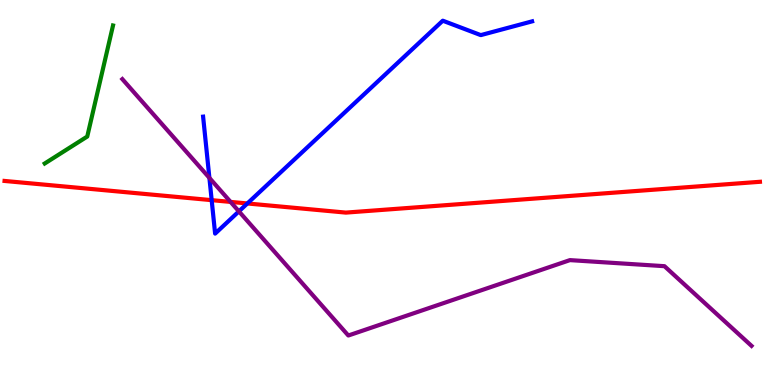[{'lines': ['blue', 'red'], 'intersections': [{'x': 2.73, 'y': 4.8}, {'x': 3.19, 'y': 4.72}]}, {'lines': ['green', 'red'], 'intersections': []}, {'lines': ['purple', 'red'], 'intersections': [{'x': 2.98, 'y': 4.76}]}, {'lines': ['blue', 'green'], 'intersections': []}, {'lines': ['blue', 'purple'], 'intersections': [{'x': 2.7, 'y': 5.38}, {'x': 3.08, 'y': 4.51}]}, {'lines': ['green', 'purple'], 'intersections': []}]